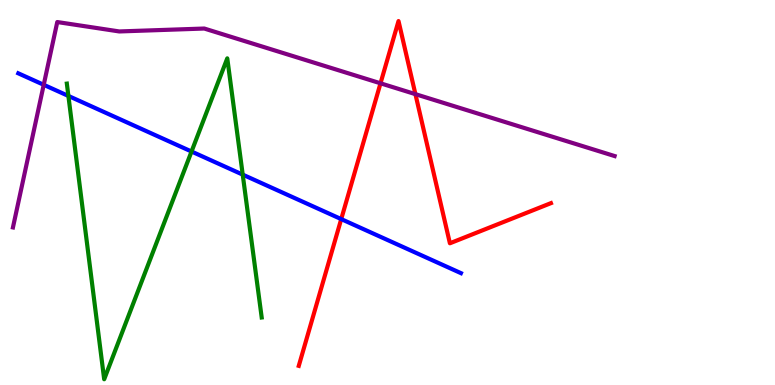[{'lines': ['blue', 'red'], 'intersections': [{'x': 4.4, 'y': 4.31}]}, {'lines': ['green', 'red'], 'intersections': []}, {'lines': ['purple', 'red'], 'intersections': [{'x': 4.91, 'y': 7.84}, {'x': 5.36, 'y': 7.55}]}, {'lines': ['blue', 'green'], 'intersections': [{'x': 0.883, 'y': 7.51}, {'x': 2.47, 'y': 6.06}, {'x': 3.13, 'y': 5.46}]}, {'lines': ['blue', 'purple'], 'intersections': [{'x': 0.564, 'y': 7.8}]}, {'lines': ['green', 'purple'], 'intersections': []}]